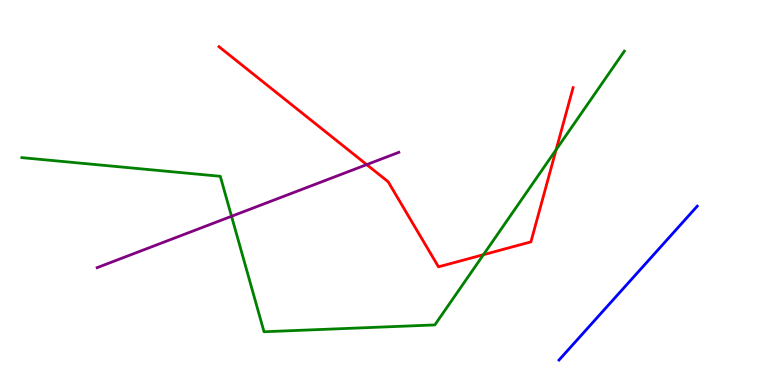[{'lines': ['blue', 'red'], 'intersections': []}, {'lines': ['green', 'red'], 'intersections': [{'x': 6.24, 'y': 3.38}, {'x': 7.18, 'y': 6.11}]}, {'lines': ['purple', 'red'], 'intersections': [{'x': 4.73, 'y': 5.72}]}, {'lines': ['blue', 'green'], 'intersections': []}, {'lines': ['blue', 'purple'], 'intersections': []}, {'lines': ['green', 'purple'], 'intersections': [{'x': 2.99, 'y': 4.38}]}]